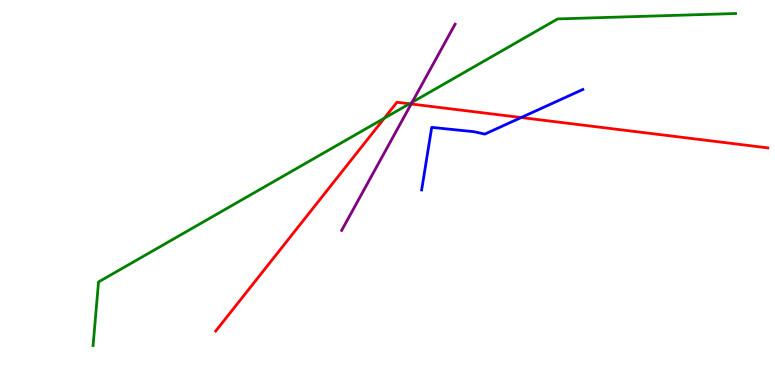[{'lines': ['blue', 'red'], 'intersections': [{'x': 6.73, 'y': 6.95}]}, {'lines': ['green', 'red'], 'intersections': [{'x': 4.96, 'y': 6.93}, {'x': 5.28, 'y': 7.3}]}, {'lines': ['purple', 'red'], 'intersections': [{'x': 5.31, 'y': 7.3}]}, {'lines': ['blue', 'green'], 'intersections': []}, {'lines': ['blue', 'purple'], 'intersections': []}, {'lines': ['green', 'purple'], 'intersections': [{'x': 5.32, 'y': 7.34}]}]